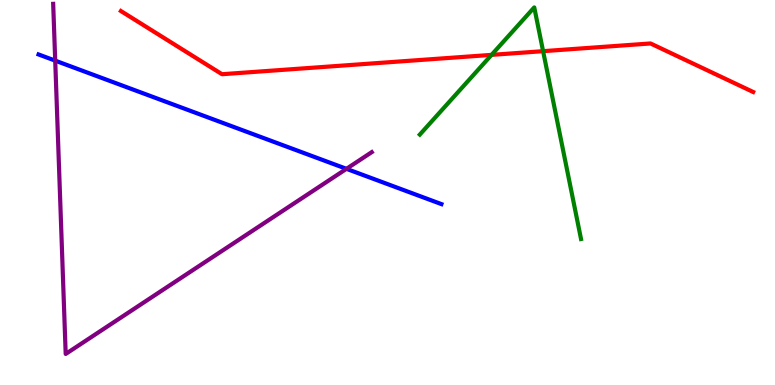[{'lines': ['blue', 'red'], 'intersections': []}, {'lines': ['green', 'red'], 'intersections': [{'x': 6.34, 'y': 8.57}, {'x': 7.01, 'y': 8.67}]}, {'lines': ['purple', 'red'], 'intersections': []}, {'lines': ['blue', 'green'], 'intersections': []}, {'lines': ['blue', 'purple'], 'intersections': [{'x': 0.712, 'y': 8.42}, {'x': 4.47, 'y': 5.61}]}, {'lines': ['green', 'purple'], 'intersections': []}]